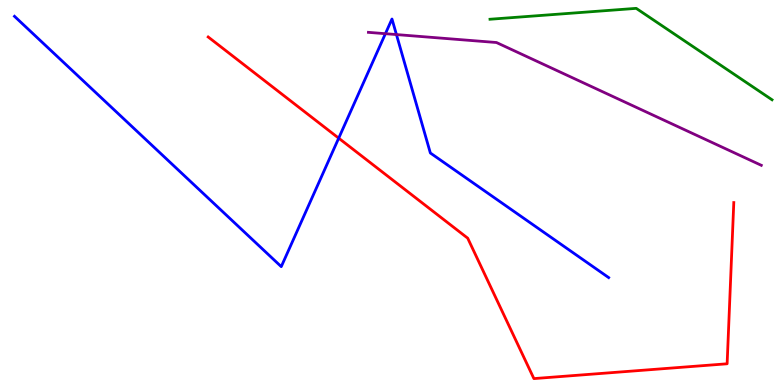[{'lines': ['blue', 'red'], 'intersections': [{'x': 4.37, 'y': 6.41}]}, {'lines': ['green', 'red'], 'intersections': []}, {'lines': ['purple', 'red'], 'intersections': []}, {'lines': ['blue', 'green'], 'intersections': []}, {'lines': ['blue', 'purple'], 'intersections': [{'x': 4.97, 'y': 9.12}, {'x': 5.12, 'y': 9.1}]}, {'lines': ['green', 'purple'], 'intersections': []}]